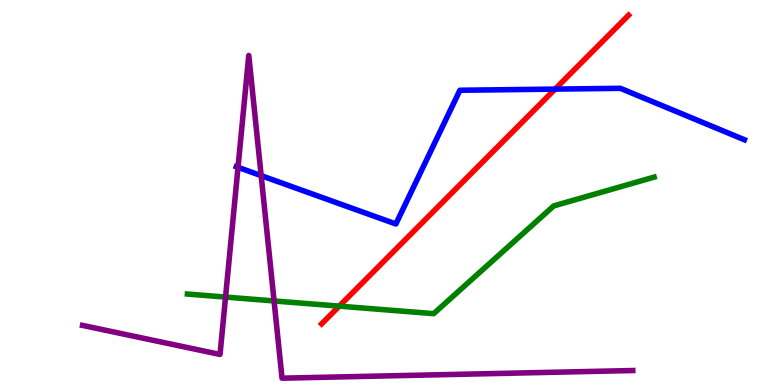[{'lines': ['blue', 'red'], 'intersections': [{'x': 7.16, 'y': 7.69}]}, {'lines': ['green', 'red'], 'intersections': [{'x': 4.38, 'y': 2.05}]}, {'lines': ['purple', 'red'], 'intersections': []}, {'lines': ['blue', 'green'], 'intersections': []}, {'lines': ['blue', 'purple'], 'intersections': [{'x': 3.07, 'y': 5.65}, {'x': 3.37, 'y': 5.44}]}, {'lines': ['green', 'purple'], 'intersections': [{'x': 2.91, 'y': 2.28}, {'x': 3.54, 'y': 2.18}]}]